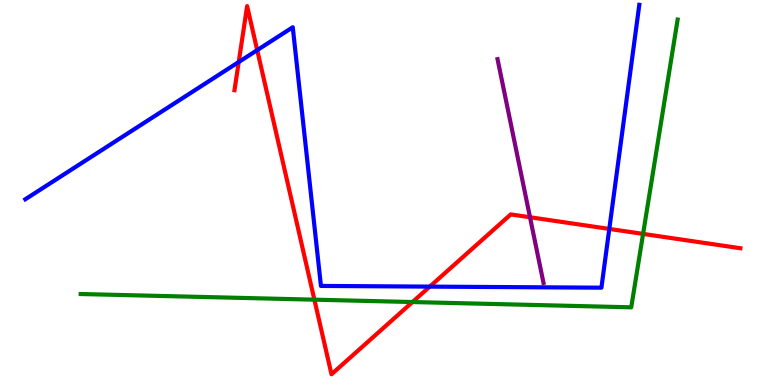[{'lines': ['blue', 'red'], 'intersections': [{'x': 3.08, 'y': 8.39}, {'x': 3.32, 'y': 8.7}, {'x': 5.55, 'y': 2.56}, {'x': 7.86, 'y': 4.05}]}, {'lines': ['green', 'red'], 'intersections': [{'x': 4.06, 'y': 2.22}, {'x': 5.32, 'y': 2.15}, {'x': 8.3, 'y': 3.92}]}, {'lines': ['purple', 'red'], 'intersections': [{'x': 6.84, 'y': 4.36}]}, {'lines': ['blue', 'green'], 'intersections': []}, {'lines': ['blue', 'purple'], 'intersections': []}, {'lines': ['green', 'purple'], 'intersections': []}]